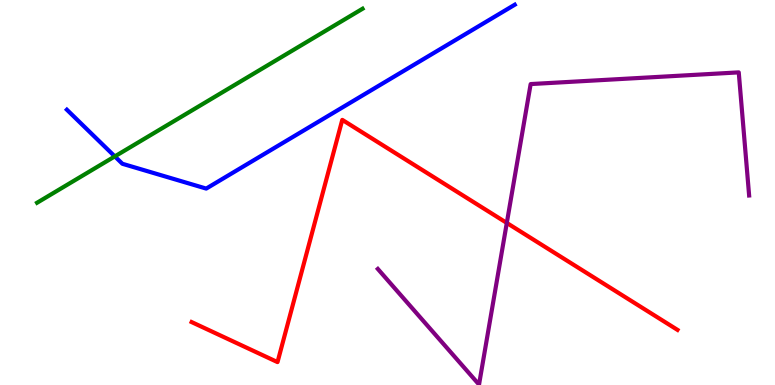[{'lines': ['blue', 'red'], 'intersections': []}, {'lines': ['green', 'red'], 'intersections': []}, {'lines': ['purple', 'red'], 'intersections': [{'x': 6.54, 'y': 4.21}]}, {'lines': ['blue', 'green'], 'intersections': [{'x': 1.48, 'y': 5.94}]}, {'lines': ['blue', 'purple'], 'intersections': []}, {'lines': ['green', 'purple'], 'intersections': []}]